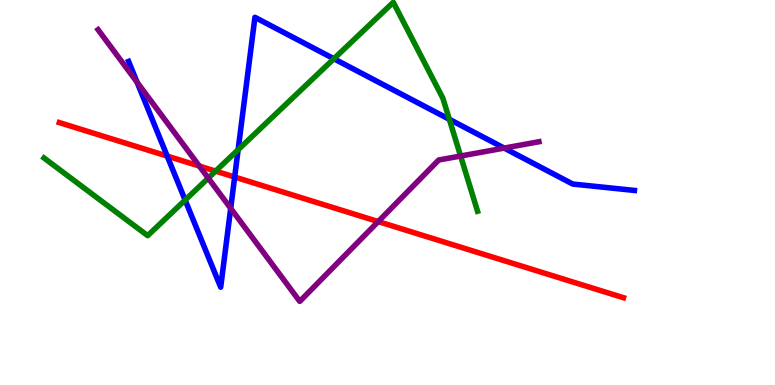[{'lines': ['blue', 'red'], 'intersections': [{'x': 2.16, 'y': 5.95}, {'x': 3.03, 'y': 5.4}]}, {'lines': ['green', 'red'], 'intersections': [{'x': 2.78, 'y': 5.56}]}, {'lines': ['purple', 'red'], 'intersections': [{'x': 2.57, 'y': 5.69}, {'x': 4.88, 'y': 4.24}]}, {'lines': ['blue', 'green'], 'intersections': [{'x': 2.39, 'y': 4.8}, {'x': 3.07, 'y': 6.11}, {'x': 4.31, 'y': 8.47}, {'x': 5.8, 'y': 6.9}]}, {'lines': ['blue', 'purple'], 'intersections': [{'x': 1.77, 'y': 7.86}, {'x': 2.98, 'y': 4.59}, {'x': 6.51, 'y': 6.15}]}, {'lines': ['green', 'purple'], 'intersections': [{'x': 2.69, 'y': 5.37}, {'x': 5.94, 'y': 5.95}]}]